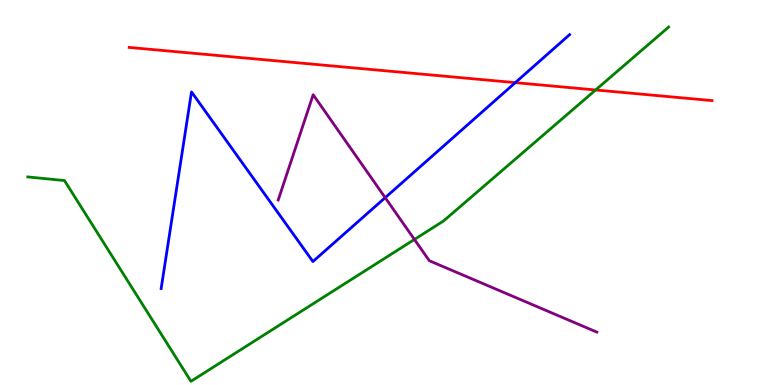[{'lines': ['blue', 'red'], 'intersections': [{'x': 6.65, 'y': 7.85}]}, {'lines': ['green', 'red'], 'intersections': [{'x': 7.69, 'y': 7.66}]}, {'lines': ['purple', 'red'], 'intersections': []}, {'lines': ['blue', 'green'], 'intersections': []}, {'lines': ['blue', 'purple'], 'intersections': [{'x': 4.97, 'y': 4.87}]}, {'lines': ['green', 'purple'], 'intersections': [{'x': 5.35, 'y': 3.78}]}]